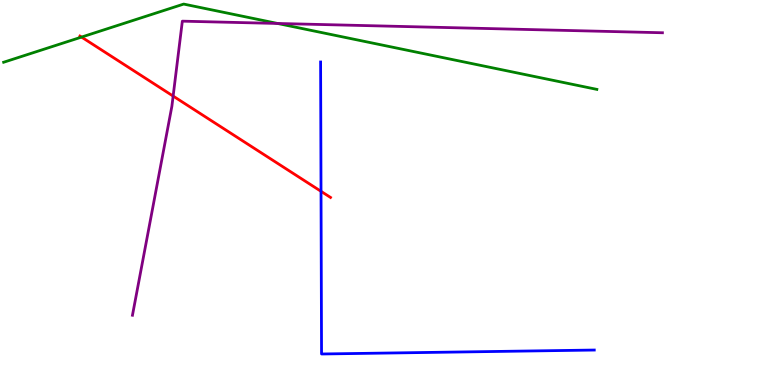[{'lines': ['blue', 'red'], 'intersections': [{'x': 4.14, 'y': 5.03}]}, {'lines': ['green', 'red'], 'intersections': [{'x': 1.05, 'y': 9.04}]}, {'lines': ['purple', 'red'], 'intersections': [{'x': 2.23, 'y': 7.5}]}, {'lines': ['blue', 'green'], 'intersections': []}, {'lines': ['blue', 'purple'], 'intersections': []}, {'lines': ['green', 'purple'], 'intersections': [{'x': 3.58, 'y': 9.39}]}]